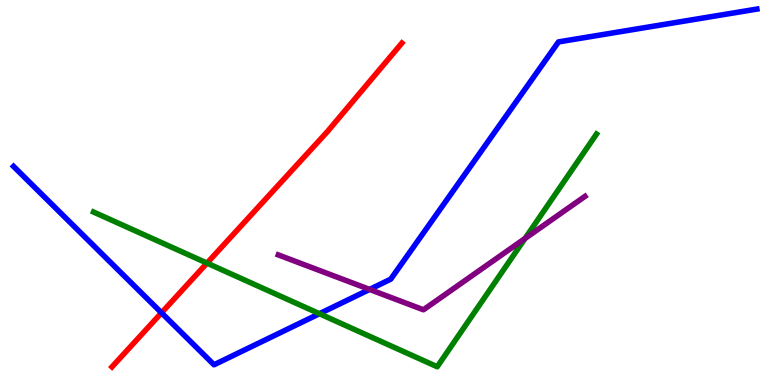[{'lines': ['blue', 'red'], 'intersections': [{'x': 2.08, 'y': 1.88}]}, {'lines': ['green', 'red'], 'intersections': [{'x': 2.67, 'y': 3.17}]}, {'lines': ['purple', 'red'], 'intersections': []}, {'lines': ['blue', 'green'], 'intersections': [{'x': 4.12, 'y': 1.85}]}, {'lines': ['blue', 'purple'], 'intersections': [{'x': 4.77, 'y': 2.48}]}, {'lines': ['green', 'purple'], 'intersections': [{'x': 6.77, 'y': 3.81}]}]